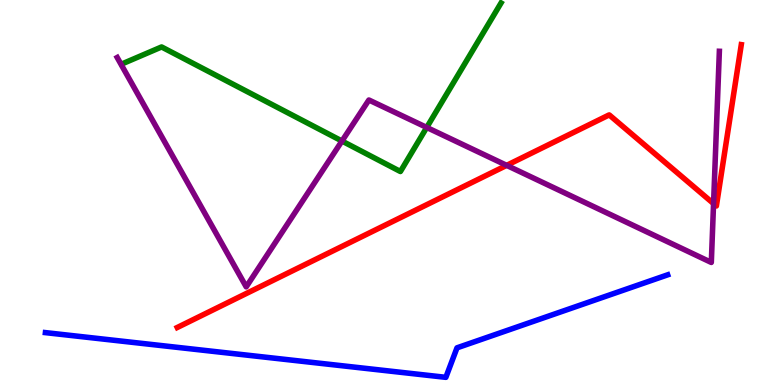[{'lines': ['blue', 'red'], 'intersections': []}, {'lines': ['green', 'red'], 'intersections': []}, {'lines': ['purple', 'red'], 'intersections': [{'x': 6.54, 'y': 5.7}, {'x': 9.21, 'y': 4.71}]}, {'lines': ['blue', 'green'], 'intersections': []}, {'lines': ['blue', 'purple'], 'intersections': []}, {'lines': ['green', 'purple'], 'intersections': [{'x': 4.41, 'y': 6.34}, {'x': 5.51, 'y': 6.69}]}]